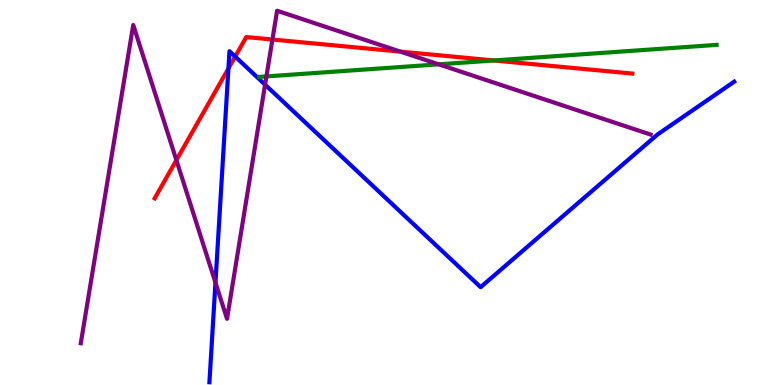[{'lines': ['blue', 'red'], 'intersections': [{'x': 2.95, 'y': 8.22}, {'x': 3.03, 'y': 8.53}]}, {'lines': ['green', 'red'], 'intersections': [{'x': 6.37, 'y': 8.43}]}, {'lines': ['purple', 'red'], 'intersections': [{'x': 2.28, 'y': 5.84}, {'x': 3.52, 'y': 8.97}, {'x': 5.17, 'y': 8.66}]}, {'lines': ['blue', 'green'], 'intersections': []}, {'lines': ['blue', 'purple'], 'intersections': [{'x': 2.78, 'y': 2.66}, {'x': 3.42, 'y': 7.8}]}, {'lines': ['green', 'purple'], 'intersections': [{'x': 3.44, 'y': 8.02}, {'x': 5.66, 'y': 8.33}]}]